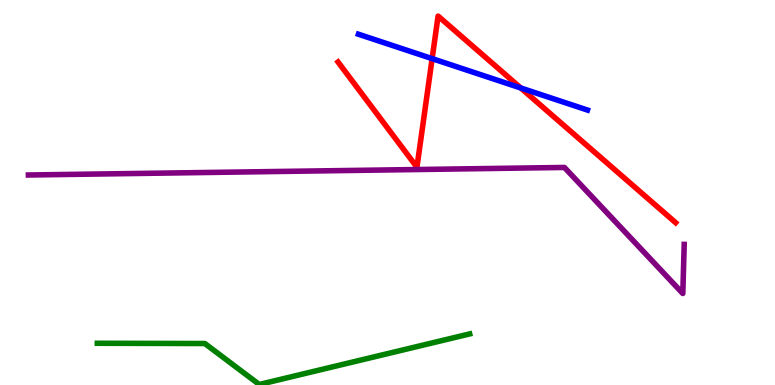[{'lines': ['blue', 'red'], 'intersections': [{'x': 5.58, 'y': 8.48}, {'x': 6.72, 'y': 7.72}]}, {'lines': ['green', 'red'], 'intersections': []}, {'lines': ['purple', 'red'], 'intersections': []}, {'lines': ['blue', 'green'], 'intersections': []}, {'lines': ['blue', 'purple'], 'intersections': []}, {'lines': ['green', 'purple'], 'intersections': []}]